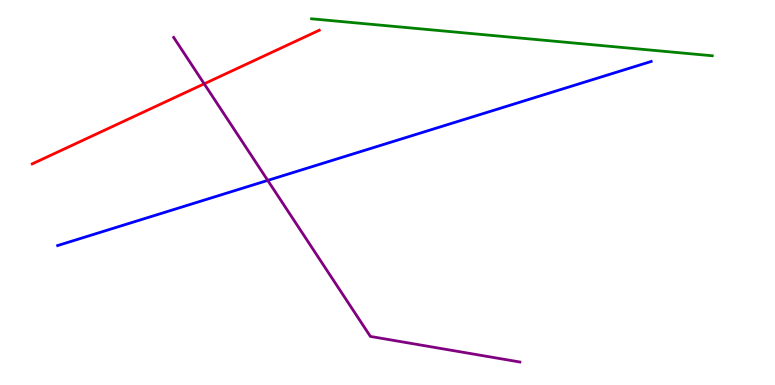[{'lines': ['blue', 'red'], 'intersections': []}, {'lines': ['green', 'red'], 'intersections': []}, {'lines': ['purple', 'red'], 'intersections': [{'x': 2.63, 'y': 7.82}]}, {'lines': ['blue', 'green'], 'intersections': []}, {'lines': ['blue', 'purple'], 'intersections': [{'x': 3.45, 'y': 5.31}]}, {'lines': ['green', 'purple'], 'intersections': []}]